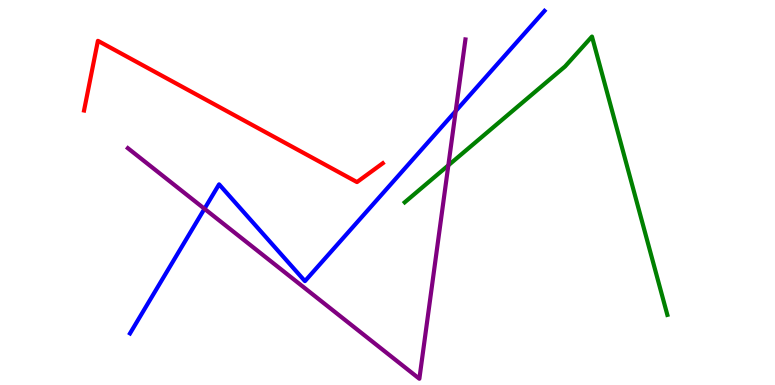[{'lines': ['blue', 'red'], 'intersections': []}, {'lines': ['green', 'red'], 'intersections': []}, {'lines': ['purple', 'red'], 'intersections': []}, {'lines': ['blue', 'green'], 'intersections': []}, {'lines': ['blue', 'purple'], 'intersections': [{'x': 2.64, 'y': 4.58}, {'x': 5.88, 'y': 7.12}]}, {'lines': ['green', 'purple'], 'intersections': [{'x': 5.79, 'y': 5.71}]}]